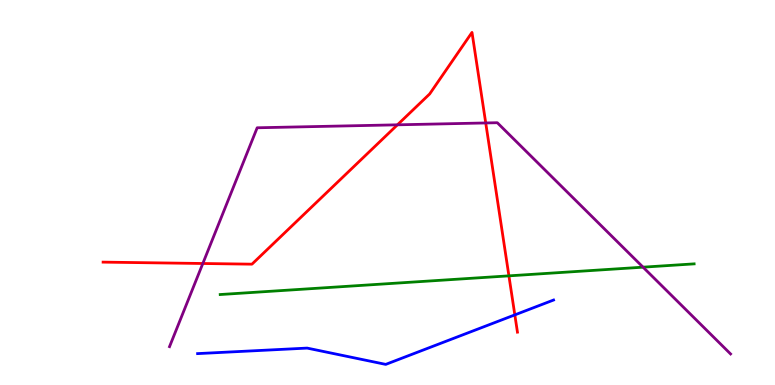[{'lines': ['blue', 'red'], 'intersections': [{'x': 6.64, 'y': 1.82}]}, {'lines': ['green', 'red'], 'intersections': [{'x': 6.57, 'y': 2.84}]}, {'lines': ['purple', 'red'], 'intersections': [{'x': 2.62, 'y': 3.16}, {'x': 5.13, 'y': 6.76}, {'x': 6.27, 'y': 6.81}]}, {'lines': ['blue', 'green'], 'intersections': []}, {'lines': ['blue', 'purple'], 'intersections': []}, {'lines': ['green', 'purple'], 'intersections': [{'x': 8.3, 'y': 3.06}]}]